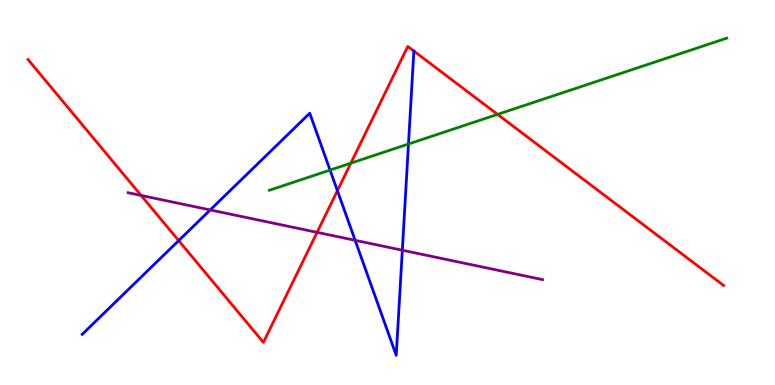[{'lines': ['blue', 'red'], 'intersections': [{'x': 2.31, 'y': 3.75}, {'x': 4.35, 'y': 5.05}, {'x': 5.34, 'y': 8.67}]}, {'lines': ['green', 'red'], 'intersections': [{'x': 4.53, 'y': 5.76}, {'x': 6.42, 'y': 7.03}]}, {'lines': ['purple', 'red'], 'intersections': [{'x': 1.82, 'y': 4.92}, {'x': 4.09, 'y': 3.97}]}, {'lines': ['blue', 'green'], 'intersections': [{'x': 4.26, 'y': 5.58}, {'x': 5.27, 'y': 6.26}]}, {'lines': ['blue', 'purple'], 'intersections': [{'x': 2.71, 'y': 4.55}, {'x': 4.58, 'y': 3.76}, {'x': 5.19, 'y': 3.5}]}, {'lines': ['green', 'purple'], 'intersections': []}]